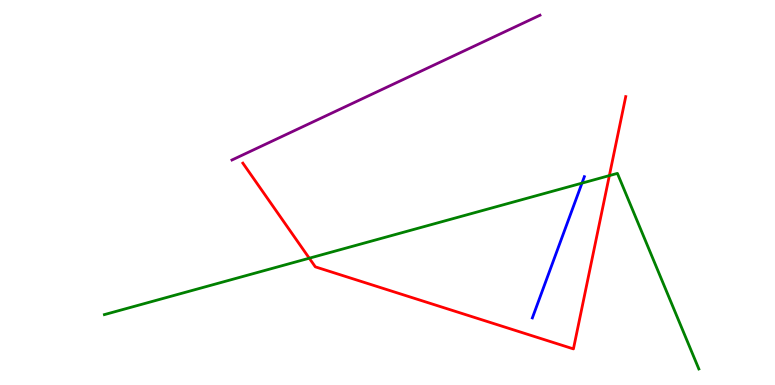[{'lines': ['blue', 'red'], 'intersections': []}, {'lines': ['green', 'red'], 'intersections': [{'x': 3.99, 'y': 3.29}, {'x': 7.86, 'y': 5.44}]}, {'lines': ['purple', 'red'], 'intersections': []}, {'lines': ['blue', 'green'], 'intersections': [{'x': 7.51, 'y': 5.24}]}, {'lines': ['blue', 'purple'], 'intersections': []}, {'lines': ['green', 'purple'], 'intersections': []}]